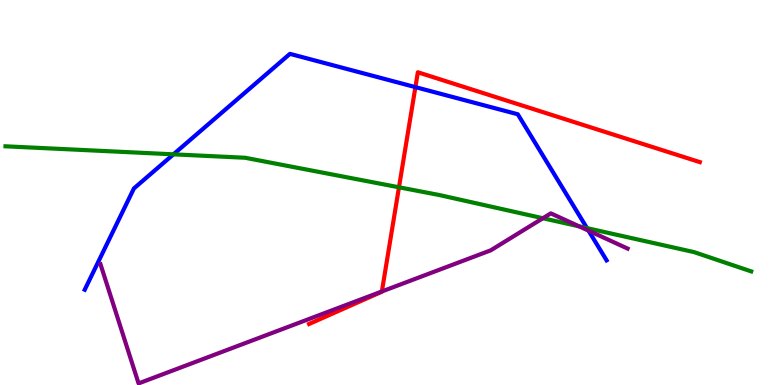[{'lines': ['blue', 'red'], 'intersections': [{'x': 5.36, 'y': 7.74}]}, {'lines': ['green', 'red'], 'intersections': [{'x': 5.15, 'y': 5.14}]}, {'lines': ['purple', 'red'], 'intersections': [{'x': 4.93, 'y': 2.43}]}, {'lines': ['blue', 'green'], 'intersections': [{'x': 2.24, 'y': 5.99}, {'x': 7.57, 'y': 4.07}]}, {'lines': ['blue', 'purple'], 'intersections': [{'x': 7.59, 'y': 4.01}]}, {'lines': ['green', 'purple'], 'intersections': [{'x': 7.0, 'y': 4.33}, {'x': 7.47, 'y': 4.12}]}]